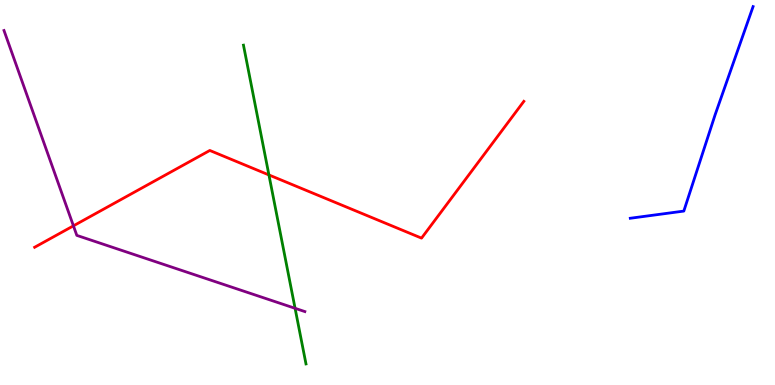[{'lines': ['blue', 'red'], 'intersections': []}, {'lines': ['green', 'red'], 'intersections': [{'x': 3.47, 'y': 5.46}]}, {'lines': ['purple', 'red'], 'intersections': [{'x': 0.947, 'y': 4.13}]}, {'lines': ['blue', 'green'], 'intersections': []}, {'lines': ['blue', 'purple'], 'intersections': []}, {'lines': ['green', 'purple'], 'intersections': [{'x': 3.81, 'y': 1.99}]}]